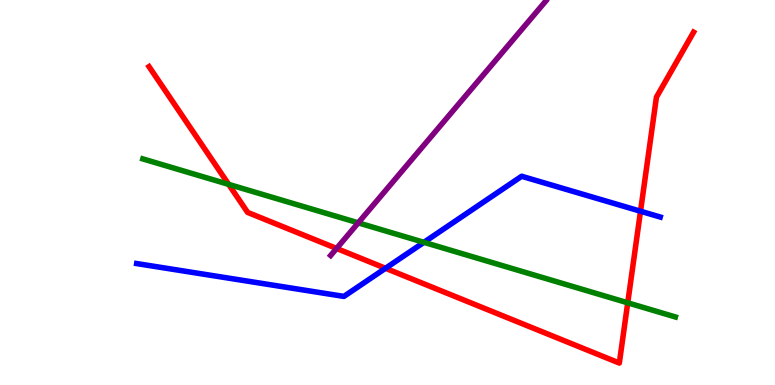[{'lines': ['blue', 'red'], 'intersections': [{'x': 4.97, 'y': 3.03}, {'x': 8.26, 'y': 4.51}]}, {'lines': ['green', 'red'], 'intersections': [{'x': 2.95, 'y': 5.21}, {'x': 8.1, 'y': 2.13}]}, {'lines': ['purple', 'red'], 'intersections': [{'x': 4.34, 'y': 3.55}]}, {'lines': ['blue', 'green'], 'intersections': [{'x': 5.47, 'y': 3.71}]}, {'lines': ['blue', 'purple'], 'intersections': []}, {'lines': ['green', 'purple'], 'intersections': [{'x': 4.62, 'y': 4.21}]}]